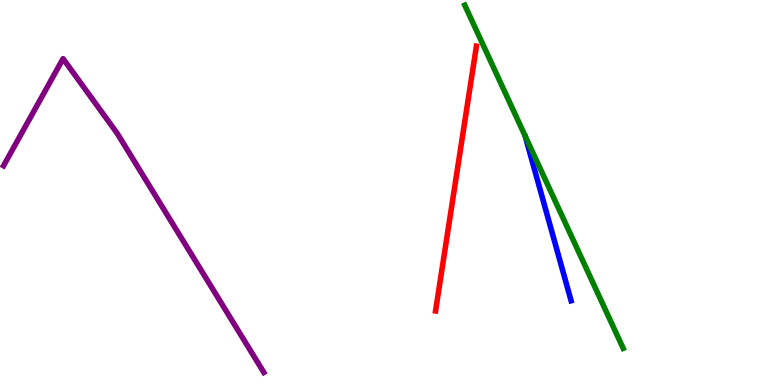[{'lines': ['blue', 'red'], 'intersections': []}, {'lines': ['green', 'red'], 'intersections': []}, {'lines': ['purple', 'red'], 'intersections': []}, {'lines': ['blue', 'green'], 'intersections': []}, {'lines': ['blue', 'purple'], 'intersections': []}, {'lines': ['green', 'purple'], 'intersections': []}]